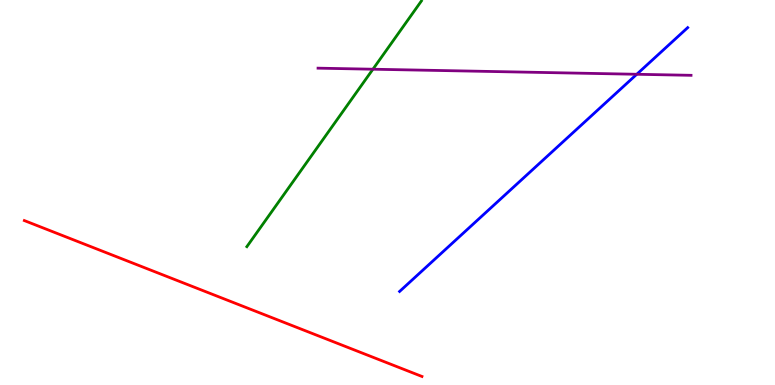[{'lines': ['blue', 'red'], 'intersections': []}, {'lines': ['green', 'red'], 'intersections': []}, {'lines': ['purple', 'red'], 'intersections': []}, {'lines': ['blue', 'green'], 'intersections': []}, {'lines': ['blue', 'purple'], 'intersections': [{'x': 8.22, 'y': 8.07}]}, {'lines': ['green', 'purple'], 'intersections': [{'x': 4.81, 'y': 8.2}]}]